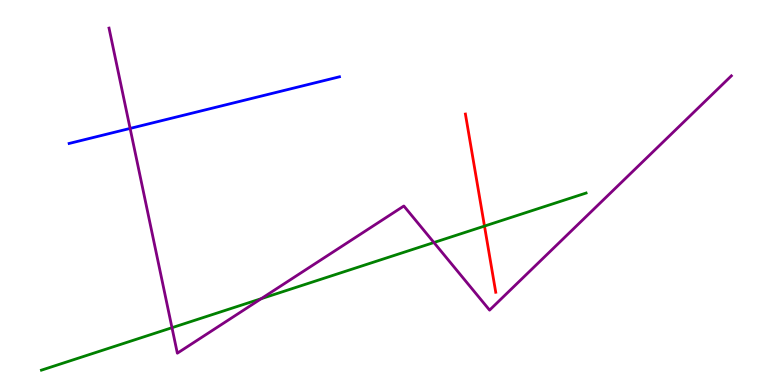[{'lines': ['blue', 'red'], 'intersections': []}, {'lines': ['green', 'red'], 'intersections': [{'x': 6.25, 'y': 4.13}]}, {'lines': ['purple', 'red'], 'intersections': []}, {'lines': ['blue', 'green'], 'intersections': []}, {'lines': ['blue', 'purple'], 'intersections': [{'x': 1.68, 'y': 6.66}]}, {'lines': ['green', 'purple'], 'intersections': [{'x': 2.22, 'y': 1.49}, {'x': 3.37, 'y': 2.24}, {'x': 5.6, 'y': 3.7}]}]